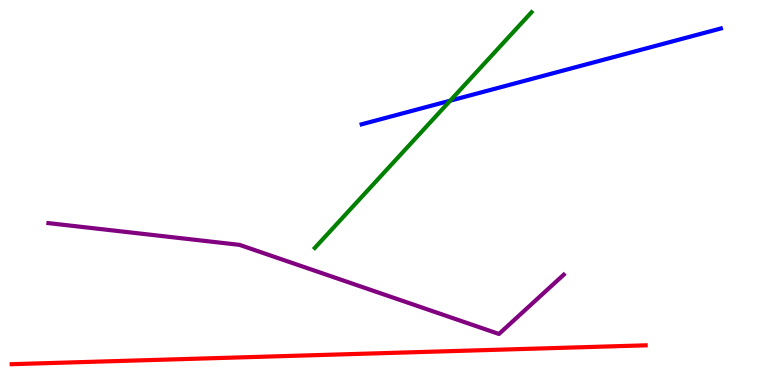[{'lines': ['blue', 'red'], 'intersections': []}, {'lines': ['green', 'red'], 'intersections': []}, {'lines': ['purple', 'red'], 'intersections': []}, {'lines': ['blue', 'green'], 'intersections': [{'x': 5.81, 'y': 7.39}]}, {'lines': ['blue', 'purple'], 'intersections': []}, {'lines': ['green', 'purple'], 'intersections': []}]